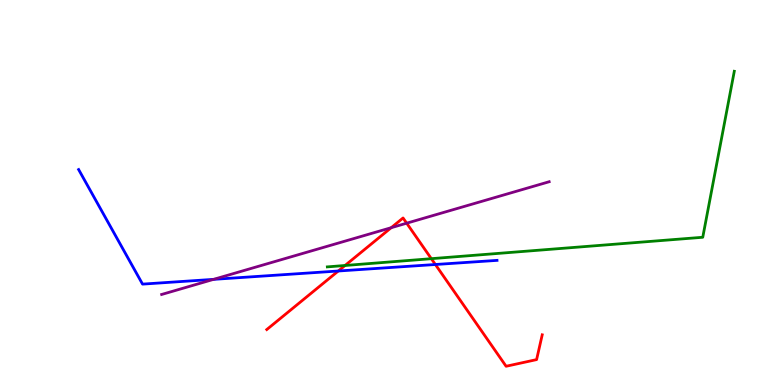[{'lines': ['blue', 'red'], 'intersections': [{'x': 4.37, 'y': 2.96}, {'x': 5.62, 'y': 3.13}]}, {'lines': ['green', 'red'], 'intersections': [{'x': 4.45, 'y': 3.1}, {'x': 5.57, 'y': 3.28}]}, {'lines': ['purple', 'red'], 'intersections': [{'x': 5.05, 'y': 4.09}, {'x': 5.25, 'y': 4.2}]}, {'lines': ['blue', 'green'], 'intersections': []}, {'lines': ['blue', 'purple'], 'intersections': [{'x': 2.76, 'y': 2.74}]}, {'lines': ['green', 'purple'], 'intersections': []}]